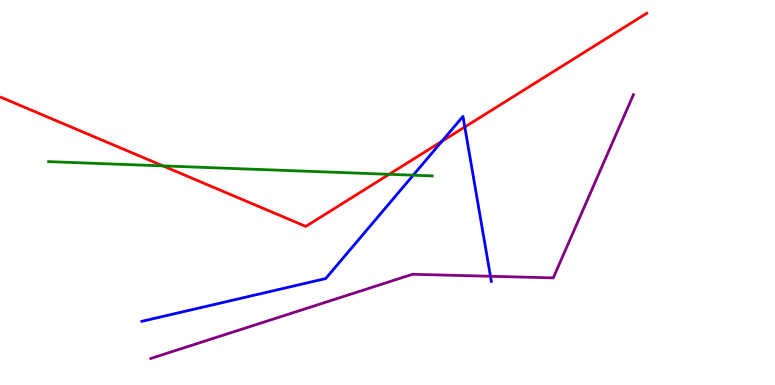[{'lines': ['blue', 'red'], 'intersections': [{'x': 5.7, 'y': 6.33}, {'x': 6.0, 'y': 6.7}]}, {'lines': ['green', 'red'], 'intersections': [{'x': 2.1, 'y': 5.69}, {'x': 5.02, 'y': 5.47}]}, {'lines': ['purple', 'red'], 'intersections': []}, {'lines': ['blue', 'green'], 'intersections': [{'x': 5.33, 'y': 5.45}]}, {'lines': ['blue', 'purple'], 'intersections': [{'x': 6.33, 'y': 2.82}]}, {'lines': ['green', 'purple'], 'intersections': []}]